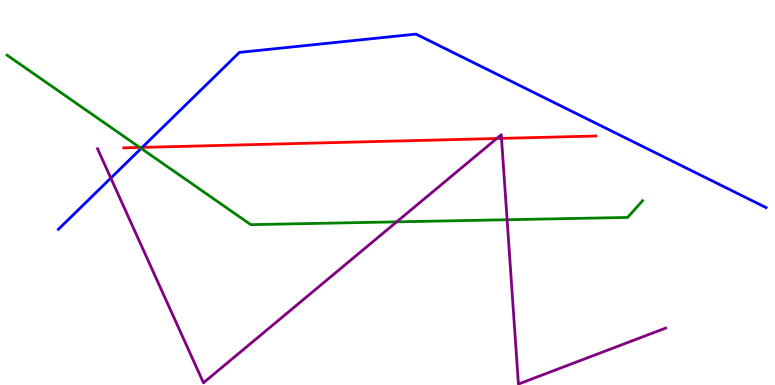[{'lines': ['blue', 'red'], 'intersections': [{'x': 1.84, 'y': 6.17}]}, {'lines': ['green', 'red'], 'intersections': [{'x': 1.8, 'y': 6.17}]}, {'lines': ['purple', 'red'], 'intersections': [{'x': 6.41, 'y': 6.4}, {'x': 6.47, 'y': 6.41}]}, {'lines': ['blue', 'green'], 'intersections': [{'x': 1.82, 'y': 6.14}]}, {'lines': ['blue', 'purple'], 'intersections': [{'x': 1.43, 'y': 5.37}]}, {'lines': ['green', 'purple'], 'intersections': [{'x': 5.12, 'y': 4.24}, {'x': 6.54, 'y': 4.29}]}]